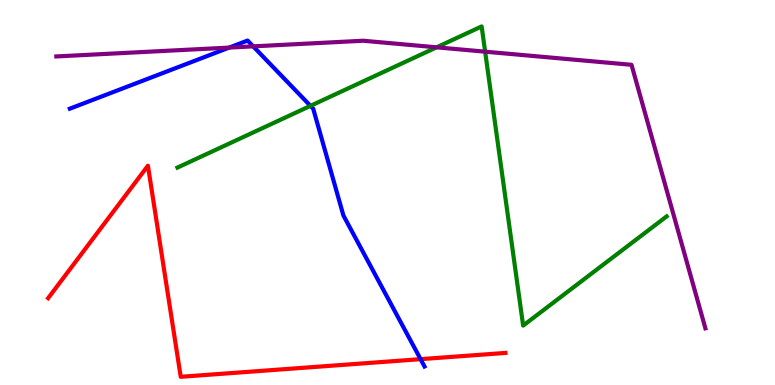[{'lines': ['blue', 'red'], 'intersections': [{'x': 5.43, 'y': 0.671}]}, {'lines': ['green', 'red'], 'intersections': []}, {'lines': ['purple', 'red'], 'intersections': []}, {'lines': ['blue', 'green'], 'intersections': [{'x': 4.01, 'y': 7.25}]}, {'lines': ['blue', 'purple'], 'intersections': [{'x': 2.96, 'y': 8.76}, {'x': 3.27, 'y': 8.8}]}, {'lines': ['green', 'purple'], 'intersections': [{'x': 5.63, 'y': 8.77}, {'x': 6.26, 'y': 8.66}]}]